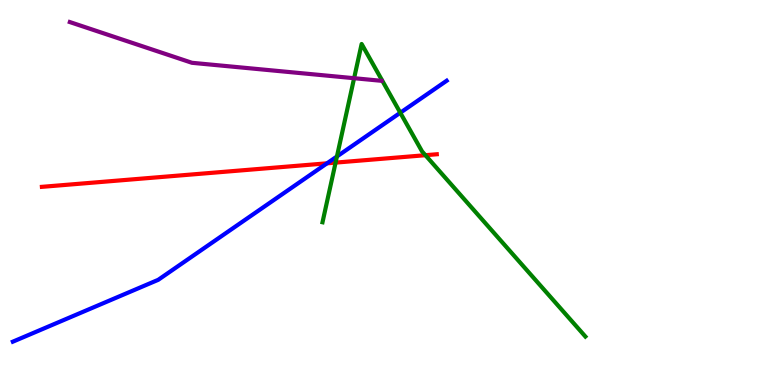[{'lines': ['blue', 'red'], 'intersections': [{'x': 4.22, 'y': 5.76}]}, {'lines': ['green', 'red'], 'intersections': [{'x': 4.33, 'y': 5.78}, {'x': 5.49, 'y': 5.97}]}, {'lines': ['purple', 'red'], 'intersections': []}, {'lines': ['blue', 'green'], 'intersections': [{'x': 4.35, 'y': 5.94}, {'x': 5.17, 'y': 7.07}]}, {'lines': ['blue', 'purple'], 'intersections': []}, {'lines': ['green', 'purple'], 'intersections': [{'x': 4.57, 'y': 7.97}]}]